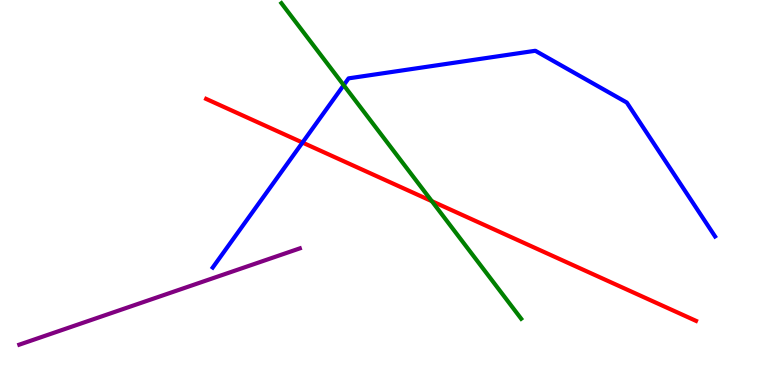[{'lines': ['blue', 'red'], 'intersections': [{'x': 3.9, 'y': 6.3}]}, {'lines': ['green', 'red'], 'intersections': [{'x': 5.57, 'y': 4.77}]}, {'lines': ['purple', 'red'], 'intersections': []}, {'lines': ['blue', 'green'], 'intersections': [{'x': 4.43, 'y': 7.79}]}, {'lines': ['blue', 'purple'], 'intersections': []}, {'lines': ['green', 'purple'], 'intersections': []}]